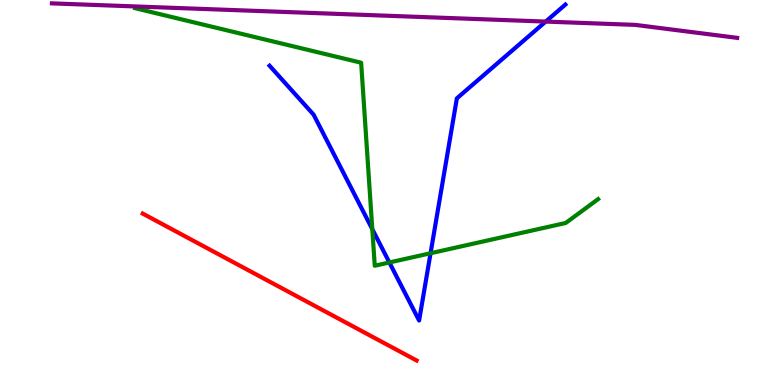[{'lines': ['blue', 'red'], 'intersections': []}, {'lines': ['green', 'red'], 'intersections': []}, {'lines': ['purple', 'red'], 'intersections': []}, {'lines': ['blue', 'green'], 'intersections': [{'x': 4.8, 'y': 4.05}, {'x': 5.02, 'y': 3.18}, {'x': 5.56, 'y': 3.42}]}, {'lines': ['blue', 'purple'], 'intersections': [{'x': 7.04, 'y': 9.44}]}, {'lines': ['green', 'purple'], 'intersections': []}]